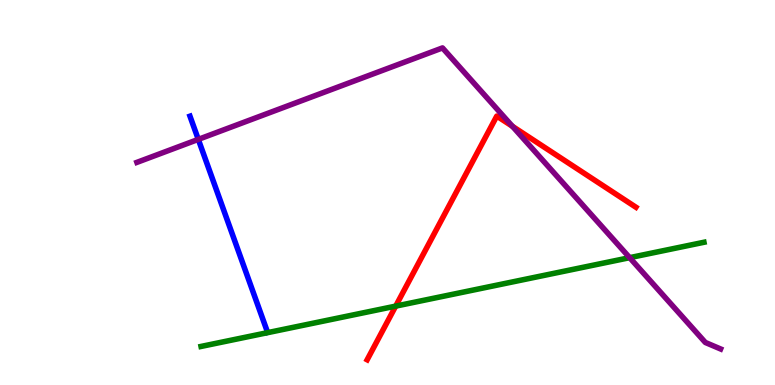[{'lines': ['blue', 'red'], 'intersections': []}, {'lines': ['green', 'red'], 'intersections': [{'x': 5.11, 'y': 2.05}]}, {'lines': ['purple', 'red'], 'intersections': [{'x': 6.61, 'y': 6.72}]}, {'lines': ['blue', 'green'], 'intersections': []}, {'lines': ['blue', 'purple'], 'intersections': [{'x': 2.56, 'y': 6.38}]}, {'lines': ['green', 'purple'], 'intersections': [{'x': 8.12, 'y': 3.31}]}]